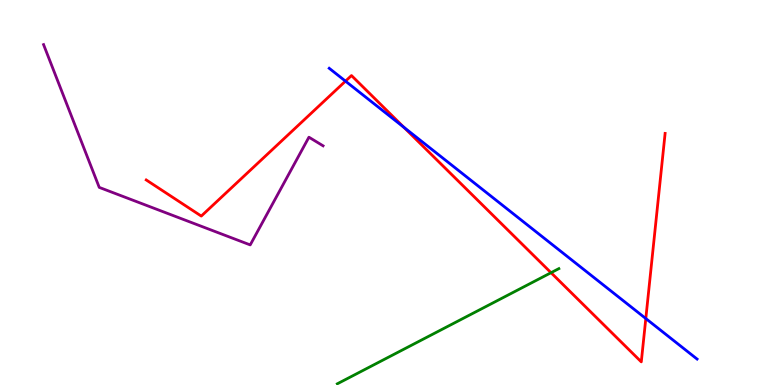[{'lines': ['blue', 'red'], 'intersections': [{'x': 4.46, 'y': 7.89}, {'x': 5.21, 'y': 6.7}, {'x': 8.33, 'y': 1.73}]}, {'lines': ['green', 'red'], 'intersections': [{'x': 7.11, 'y': 2.92}]}, {'lines': ['purple', 'red'], 'intersections': []}, {'lines': ['blue', 'green'], 'intersections': []}, {'lines': ['blue', 'purple'], 'intersections': []}, {'lines': ['green', 'purple'], 'intersections': []}]